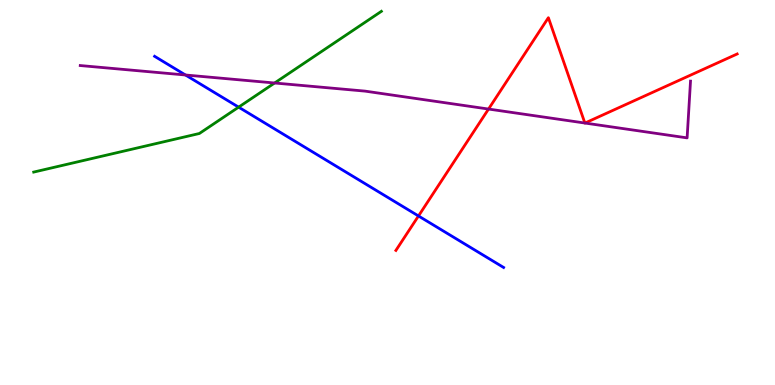[{'lines': ['blue', 'red'], 'intersections': [{'x': 5.4, 'y': 4.39}]}, {'lines': ['green', 'red'], 'intersections': []}, {'lines': ['purple', 'red'], 'intersections': [{'x': 6.3, 'y': 7.17}, {'x': 7.55, 'y': 6.8}, {'x': 7.55, 'y': 6.8}]}, {'lines': ['blue', 'green'], 'intersections': [{'x': 3.08, 'y': 7.22}]}, {'lines': ['blue', 'purple'], 'intersections': [{'x': 2.39, 'y': 8.05}]}, {'lines': ['green', 'purple'], 'intersections': [{'x': 3.54, 'y': 7.84}]}]